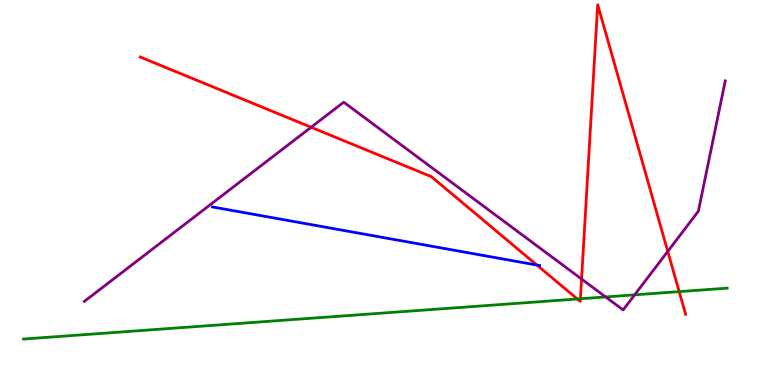[{'lines': ['blue', 'red'], 'intersections': [{'x': 6.93, 'y': 3.12}]}, {'lines': ['green', 'red'], 'intersections': [{'x': 7.45, 'y': 2.23}, {'x': 7.49, 'y': 2.24}, {'x': 8.76, 'y': 2.43}]}, {'lines': ['purple', 'red'], 'intersections': [{'x': 4.01, 'y': 6.69}, {'x': 7.5, 'y': 2.75}, {'x': 8.62, 'y': 3.47}]}, {'lines': ['blue', 'green'], 'intersections': []}, {'lines': ['blue', 'purple'], 'intersections': []}, {'lines': ['green', 'purple'], 'intersections': [{'x': 7.81, 'y': 2.29}, {'x': 8.19, 'y': 2.34}]}]